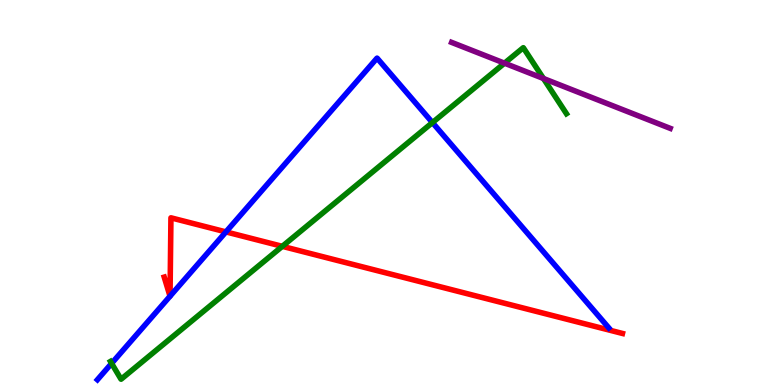[{'lines': ['blue', 'red'], 'intersections': [{'x': 2.19, 'y': 2.31}, {'x': 2.19, 'y': 2.31}, {'x': 2.92, 'y': 3.98}]}, {'lines': ['green', 'red'], 'intersections': [{'x': 3.64, 'y': 3.6}]}, {'lines': ['purple', 'red'], 'intersections': []}, {'lines': ['blue', 'green'], 'intersections': [{'x': 1.44, 'y': 0.561}, {'x': 5.58, 'y': 6.82}]}, {'lines': ['blue', 'purple'], 'intersections': []}, {'lines': ['green', 'purple'], 'intersections': [{'x': 6.51, 'y': 8.36}, {'x': 7.01, 'y': 7.96}]}]